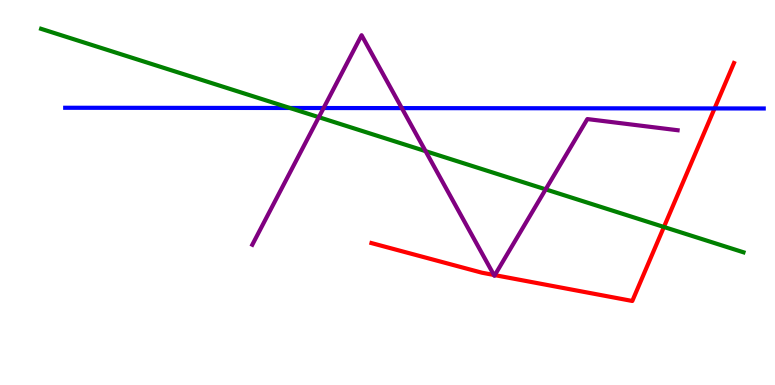[{'lines': ['blue', 'red'], 'intersections': [{'x': 9.22, 'y': 7.18}]}, {'lines': ['green', 'red'], 'intersections': [{'x': 8.57, 'y': 4.1}]}, {'lines': ['purple', 'red'], 'intersections': [{'x': 6.37, 'y': 2.86}, {'x': 6.38, 'y': 2.85}]}, {'lines': ['blue', 'green'], 'intersections': [{'x': 3.74, 'y': 7.19}]}, {'lines': ['blue', 'purple'], 'intersections': [{'x': 4.18, 'y': 7.19}, {'x': 5.18, 'y': 7.19}]}, {'lines': ['green', 'purple'], 'intersections': [{'x': 4.11, 'y': 6.96}, {'x': 5.49, 'y': 6.07}, {'x': 7.04, 'y': 5.08}]}]